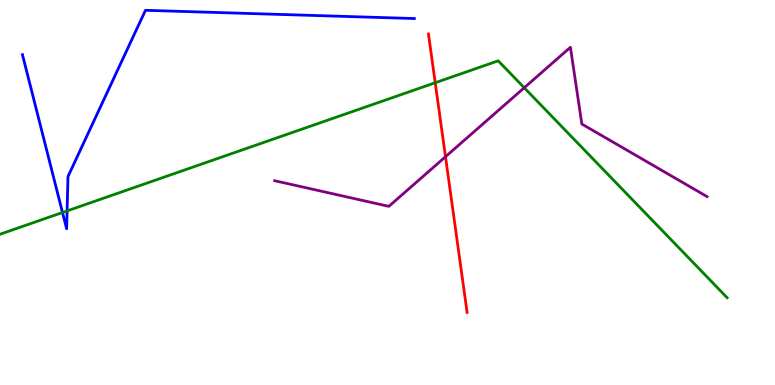[{'lines': ['blue', 'red'], 'intersections': []}, {'lines': ['green', 'red'], 'intersections': [{'x': 5.62, 'y': 7.85}]}, {'lines': ['purple', 'red'], 'intersections': [{'x': 5.75, 'y': 5.93}]}, {'lines': ['blue', 'green'], 'intersections': [{'x': 0.806, 'y': 4.48}, {'x': 0.866, 'y': 4.52}]}, {'lines': ['blue', 'purple'], 'intersections': []}, {'lines': ['green', 'purple'], 'intersections': [{'x': 6.76, 'y': 7.72}]}]